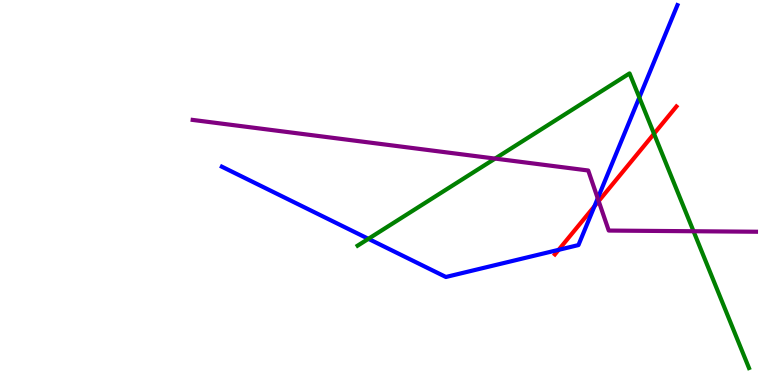[{'lines': ['blue', 'red'], 'intersections': [{'x': 7.21, 'y': 3.51}, {'x': 7.67, 'y': 4.64}]}, {'lines': ['green', 'red'], 'intersections': [{'x': 8.44, 'y': 6.53}]}, {'lines': ['purple', 'red'], 'intersections': [{'x': 7.72, 'y': 4.78}]}, {'lines': ['blue', 'green'], 'intersections': [{'x': 4.75, 'y': 3.8}, {'x': 8.25, 'y': 7.47}]}, {'lines': ['blue', 'purple'], 'intersections': [{'x': 7.71, 'y': 4.85}]}, {'lines': ['green', 'purple'], 'intersections': [{'x': 6.39, 'y': 5.88}, {'x': 8.95, 'y': 3.99}]}]